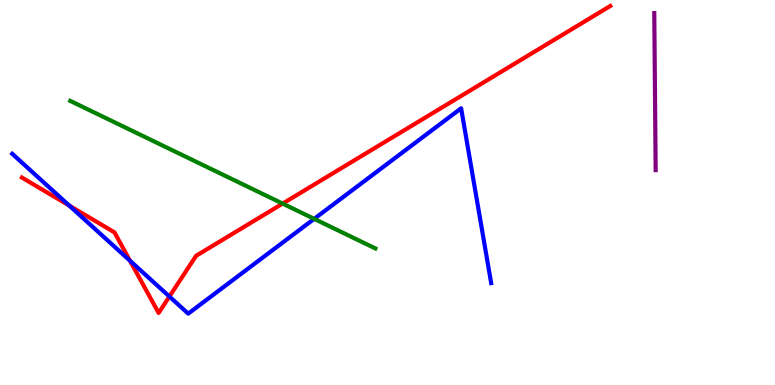[{'lines': ['blue', 'red'], 'intersections': [{'x': 0.894, 'y': 4.66}, {'x': 1.68, 'y': 3.23}, {'x': 2.19, 'y': 2.3}]}, {'lines': ['green', 'red'], 'intersections': [{'x': 3.65, 'y': 4.71}]}, {'lines': ['purple', 'red'], 'intersections': []}, {'lines': ['blue', 'green'], 'intersections': [{'x': 4.05, 'y': 4.32}]}, {'lines': ['blue', 'purple'], 'intersections': []}, {'lines': ['green', 'purple'], 'intersections': []}]